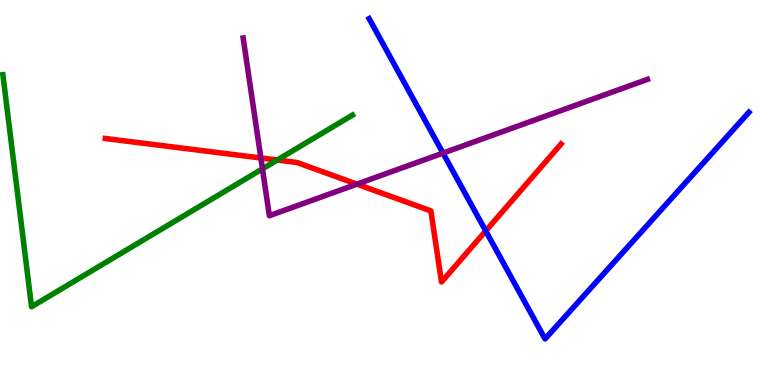[{'lines': ['blue', 'red'], 'intersections': [{'x': 6.27, 'y': 4.0}]}, {'lines': ['green', 'red'], 'intersections': [{'x': 3.58, 'y': 5.84}]}, {'lines': ['purple', 'red'], 'intersections': [{'x': 3.37, 'y': 5.9}, {'x': 4.61, 'y': 5.22}]}, {'lines': ['blue', 'green'], 'intersections': []}, {'lines': ['blue', 'purple'], 'intersections': [{'x': 5.72, 'y': 6.02}]}, {'lines': ['green', 'purple'], 'intersections': [{'x': 3.39, 'y': 5.61}]}]